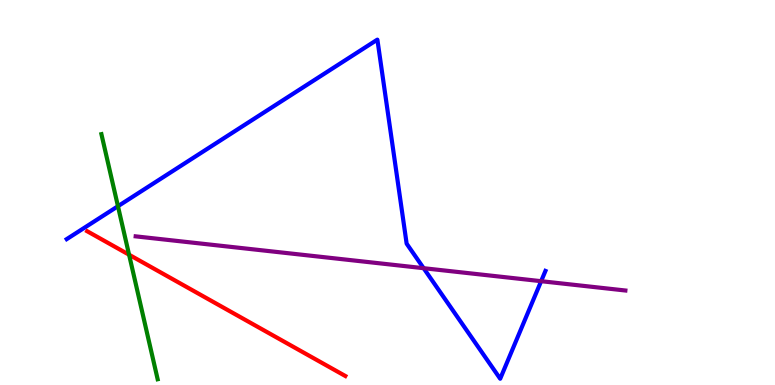[{'lines': ['blue', 'red'], 'intersections': []}, {'lines': ['green', 'red'], 'intersections': [{'x': 1.67, 'y': 3.38}]}, {'lines': ['purple', 'red'], 'intersections': []}, {'lines': ['blue', 'green'], 'intersections': [{'x': 1.52, 'y': 4.64}]}, {'lines': ['blue', 'purple'], 'intersections': [{'x': 5.47, 'y': 3.03}, {'x': 6.98, 'y': 2.7}]}, {'lines': ['green', 'purple'], 'intersections': []}]